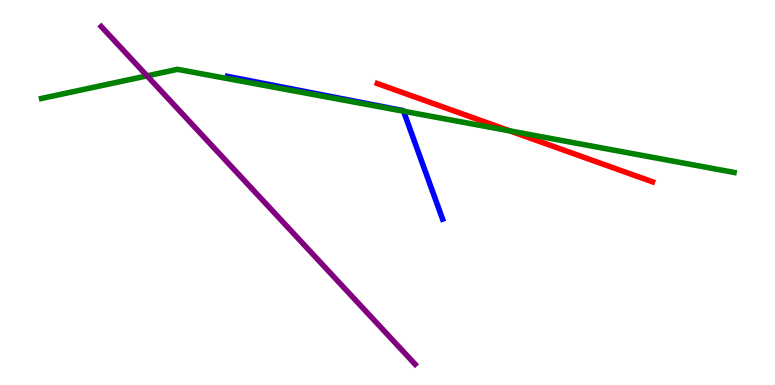[{'lines': ['blue', 'red'], 'intersections': []}, {'lines': ['green', 'red'], 'intersections': [{'x': 6.58, 'y': 6.6}]}, {'lines': ['purple', 'red'], 'intersections': []}, {'lines': ['blue', 'green'], 'intersections': [{'x': 5.21, 'y': 7.11}]}, {'lines': ['blue', 'purple'], 'intersections': []}, {'lines': ['green', 'purple'], 'intersections': [{'x': 1.9, 'y': 8.03}]}]